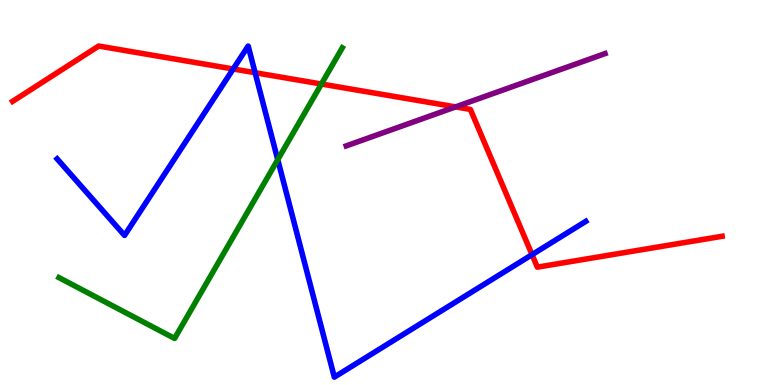[{'lines': ['blue', 'red'], 'intersections': [{'x': 3.01, 'y': 8.21}, {'x': 3.29, 'y': 8.11}, {'x': 6.87, 'y': 3.39}]}, {'lines': ['green', 'red'], 'intersections': [{'x': 4.15, 'y': 7.82}]}, {'lines': ['purple', 'red'], 'intersections': [{'x': 5.88, 'y': 7.22}]}, {'lines': ['blue', 'green'], 'intersections': [{'x': 3.58, 'y': 5.85}]}, {'lines': ['blue', 'purple'], 'intersections': []}, {'lines': ['green', 'purple'], 'intersections': []}]